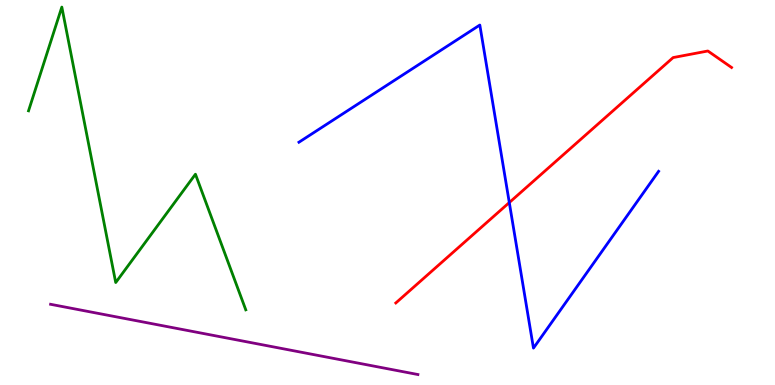[{'lines': ['blue', 'red'], 'intersections': [{'x': 6.57, 'y': 4.74}]}, {'lines': ['green', 'red'], 'intersections': []}, {'lines': ['purple', 'red'], 'intersections': []}, {'lines': ['blue', 'green'], 'intersections': []}, {'lines': ['blue', 'purple'], 'intersections': []}, {'lines': ['green', 'purple'], 'intersections': []}]